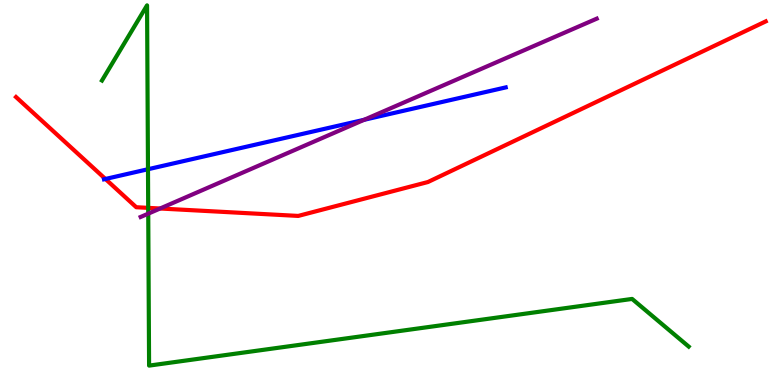[{'lines': ['blue', 'red'], 'intersections': [{'x': 1.36, 'y': 5.35}]}, {'lines': ['green', 'red'], 'intersections': [{'x': 1.91, 'y': 4.6}]}, {'lines': ['purple', 'red'], 'intersections': [{'x': 2.07, 'y': 4.58}]}, {'lines': ['blue', 'green'], 'intersections': [{'x': 1.91, 'y': 5.6}]}, {'lines': ['blue', 'purple'], 'intersections': [{'x': 4.7, 'y': 6.89}]}, {'lines': ['green', 'purple'], 'intersections': [{'x': 1.91, 'y': 4.45}]}]